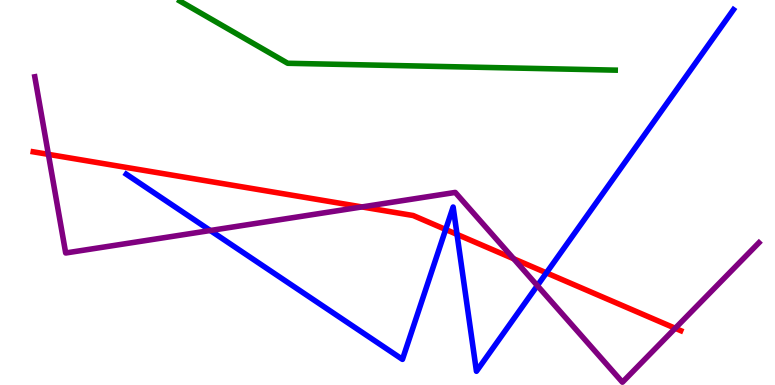[{'lines': ['blue', 'red'], 'intersections': [{'x': 5.75, 'y': 4.04}, {'x': 5.9, 'y': 3.91}, {'x': 7.05, 'y': 2.91}]}, {'lines': ['green', 'red'], 'intersections': []}, {'lines': ['purple', 'red'], 'intersections': [{'x': 0.624, 'y': 5.99}, {'x': 4.67, 'y': 4.63}, {'x': 6.63, 'y': 3.28}, {'x': 8.71, 'y': 1.47}]}, {'lines': ['blue', 'green'], 'intersections': []}, {'lines': ['blue', 'purple'], 'intersections': [{'x': 2.71, 'y': 4.01}, {'x': 6.93, 'y': 2.58}]}, {'lines': ['green', 'purple'], 'intersections': []}]